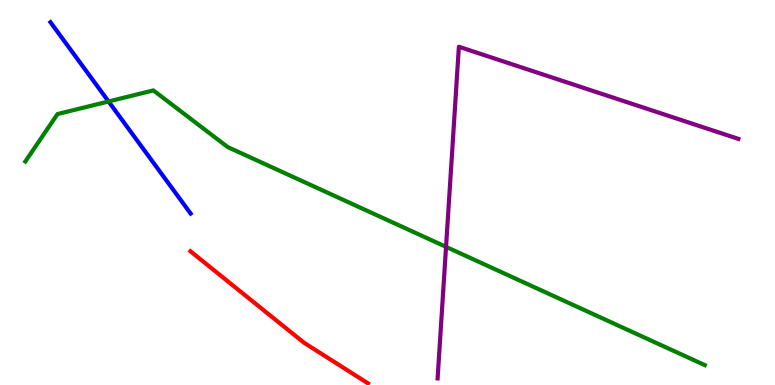[{'lines': ['blue', 'red'], 'intersections': []}, {'lines': ['green', 'red'], 'intersections': []}, {'lines': ['purple', 'red'], 'intersections': []}, {'lines': ['blue', 'green'], 'intersections': [{'x': 1.4, 'y': 7.36}]}, {'lines': ['blue', 'purple'], 'intersections': []}, {'lines': ['green', 'purple'], 'intersections': [{'x': 5.76, 'y': 3.59}]}]